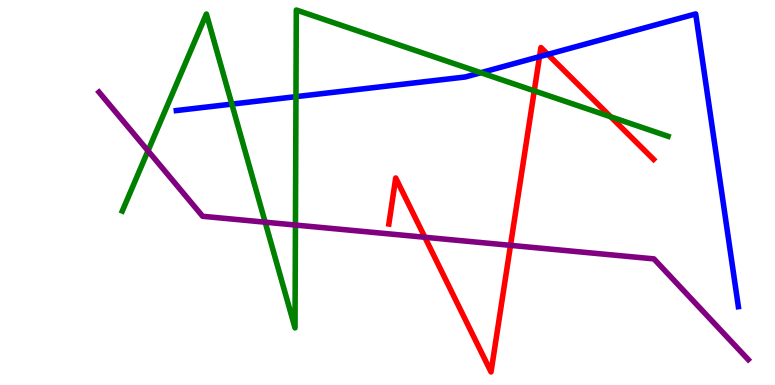[{'lines': ['blue', 'red'], 'intersections': [{'x': 6.96, 'y': 8.53}, {'x': 7.07, 'y': 8.59}]}, {'lines': ['green', 'red'], 'intersections': [{'x': 6.89, 'y': 7.64}, {'x': 7.88, 'y': 6.97}]}, {'lines': ['purple', 'red'], 'intersections': [{'x': 5.48, 'y': 3.84}, {'x': 6.59, 'y': 3.63}]}, {'lines': ['blue', 'green'], 'intersections': [{'x': 2.99, 'y': 7.3}, {'x': 3.82, 'y': 7.49}, {'x': 6.2, 'y': 8.11}]}, {'lines': ['blue', 'purple'], 'intersections': []}, {'lines': ['green', 'purple'], 'intersections': [{'x': 1.91, 'y': 6.08}, {'x': 3.42, 'y': 4.23}, {'x': 3.81, 'y': 4.15}]}]